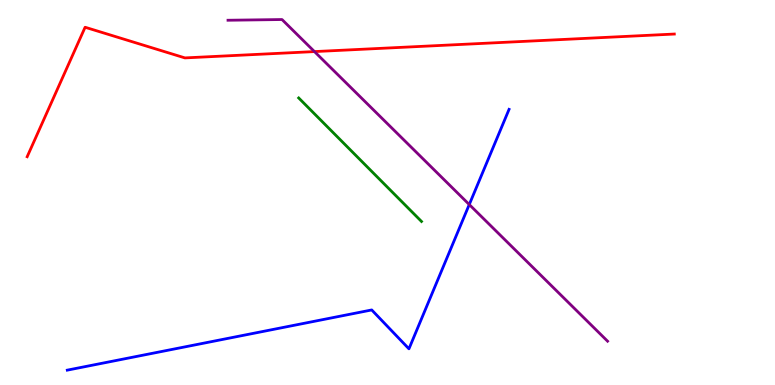[{'lines': ['blue', 'red'], 'intersections': []}, {'lines': ['green', 'red'], 'intersections': []}, {'lines': ['purple', 'red'], 'intersections': [{'x': 4.06, 'y': 8.66}]}, {'lines': ['blue', 'green'], 'intersections': []}, {'lines': ['blue', 'purple'], 'intersections': [{'x': 6.06, 'y': 4.69}]}, {'lines': ['green', 'purple'], 'intersections': []}]